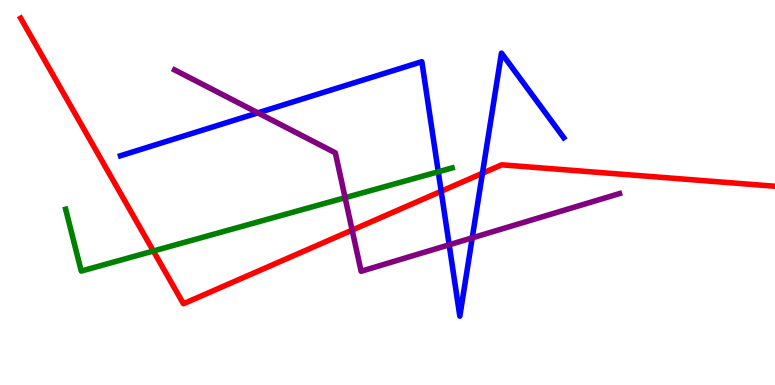[{'lines': ['blue', 'red'], 'intersections': [{'x': 5.69, 'y': 5.03}, {'x': 6.23, 'y': 5.5}]}, {'lines': ['green', 'red'], 'intersections': [{'x': 1.98, 'y': 3.48}]}, {'lines': ['purple', 'red'], 'intersections': [{'x': 4.54, 'y': 4.02}]}, {'lines': ['blue', 'green'], 'intersections': [{'x': 5.66, 'y': 5.54}]}, {'lines': ['blue', 'purple'], 'intersections': [{'x': 3.33, 'y': 7.07}, {'x': 5.8, 'y': 3.64}, {'x': 6.09, 'y': 3.82}]}, {'lines': ['green', 'purple'], 'intersections': [{'x': 4.45, 'y': 4.87}]}]